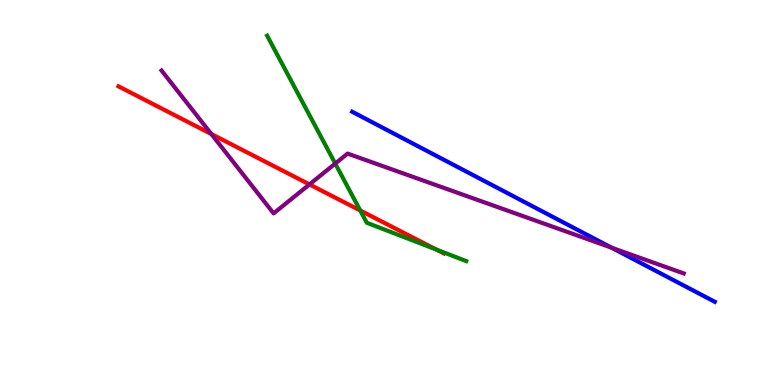[{'lines': ['blue', 'red'], 'intersections': []}, {'lines': ['green', 'red'], 'intersections': [{'x': 4.65, 'y': 4.53}, {'x': 5.63, 'y': 3.52}]}, {'lines': ['purple', 'red'], 'intersections': [{'x': 2.73, 'y': 6.52}, {'x': 3.99, 'y': 5.21}]}, {'lines': ['blue', 'green'], 'intersections': []}, {'lines': ['blue', 'purple'], 'intersections': [{'x': 7.89, 'y': 3.57}]}, {'lines': ['green', 'purple'], 'intersections': [{'x': 4.33, 'y': 5.75}]}]